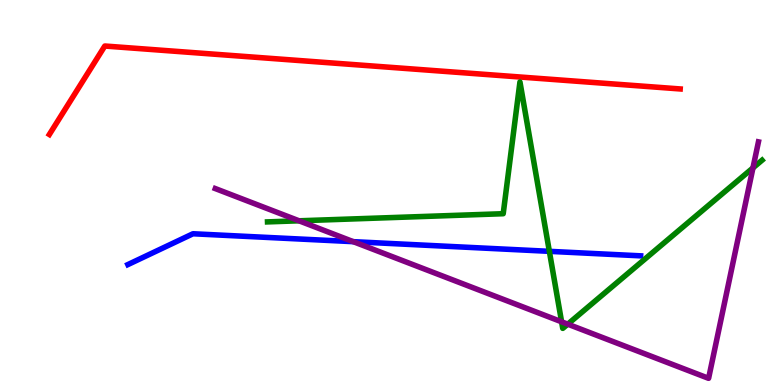[{'lines': ['blue', 'red'], 'intersections': []}, {'lines': ['green', 'red'], 'intersections': []}, {'lines': ['purple', 'red'], 'intersections': []}, {'lines': ['blue', 'green'], 'intersections': [{'x': 7.09, 'y': 3.47}]}, {'lines': ['blue', 'purple'], 'intersections': [{'x': 4.56, 'y': 3.72}]}, {'lines': ['green', 'purple'], 'intersections': [{'x': 3.86, 'y': 4.27}, {'x': 7.25, 'y': 1.64}, {'x': 7.33, 'y': 1.58}, {'x': 9.72, 'y': 5.64}]}]